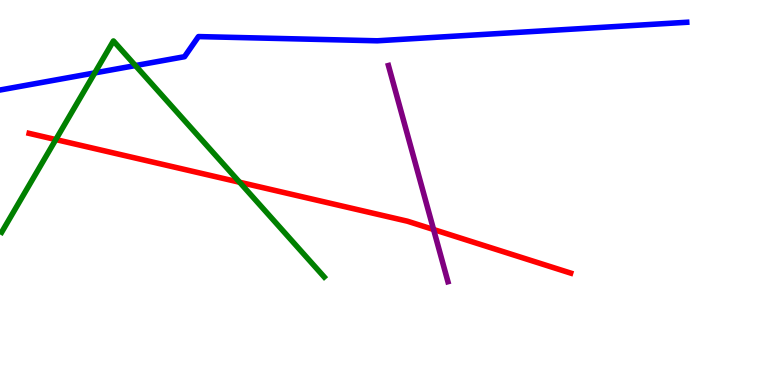[{'lines': ['blue', 'red'], 'intersections': []}, {'lines': ['green', 'red'], 'intersections': [{'x': 0.72, 'y': 6.37}, {'x': 3.09, 'y': 5.27}]}, {'lines': ['purple', 'red'], 'intersections': [{'x': 5.59, 'y': 4.04}]}, {'lines': ['blue', 'green'], 'intersections': [{'x': 1.22, 'y': 8.11}, {'x': 1.75, 'y': 8.3}]}, {'lines': ['blue', 'purple'], 'intersections': []}, {'lines': ['green', 'purple'], 'intersections': []}]